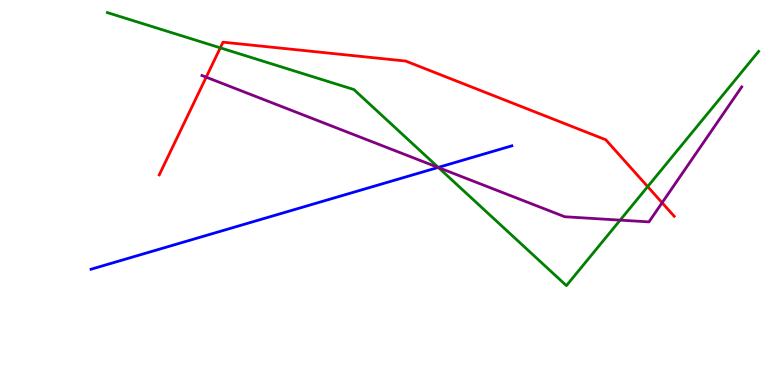[{'lines': ['blue', 'red'], 'intersections': []}, {'lines': ['green', 'red'], 'intersections': [{'x': 2.84, 'y': 8.76}, {'x': 8.36, 'y': 5.15}]}, {'lines': ['purple', 'red'], 'intersections': [{'x': 2.66, 'y': 8.0}, {'x': 8.54, 'y': 4.73}]}, {'lines': ['blue', 'green'], 'intersections': [{'x': 5.66, 'y': 5.65}]}, {'lines': ['blue', 'purple'], 'intersections': [{'x': 5.65, 'y': 5.65}]}, {'lines': ['green', 'purple'], 'intersections': [{'x': 5.66, 'y': 5.65}, {'x': 8.0, 'y': 4.28}]}]